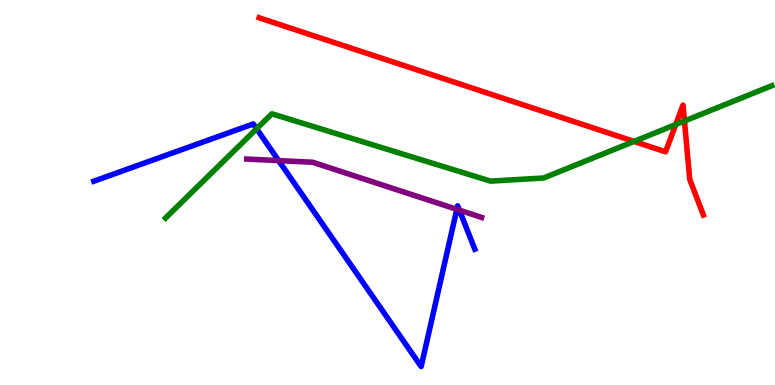[{'lines': ['blue', 'red'], 'intersections': []}, {'lines': ['green', 'red'], 'intersections': [{'x': 8.18, 'y': 6.33}, {'x': 8.72, 'y': 6.76}, {'x': 8.83, 'y': 6.86}]}, {'lines': ['purple', 'red'], 'intersections': []}, {'lines': ['blue', 'green'], 'intersections': [{'x': 3.31, 'y': 6.66}]}, {'lines': ['blue', 'purple'], 'intersections': [{'x': 3.6, 'y': 5.83}, {'x': 5.89, 'y': 4.56}, {'x': 5.93, 'y': 4.54}]}, {'lines': ['green', 'purple'], 'intersections': []}]